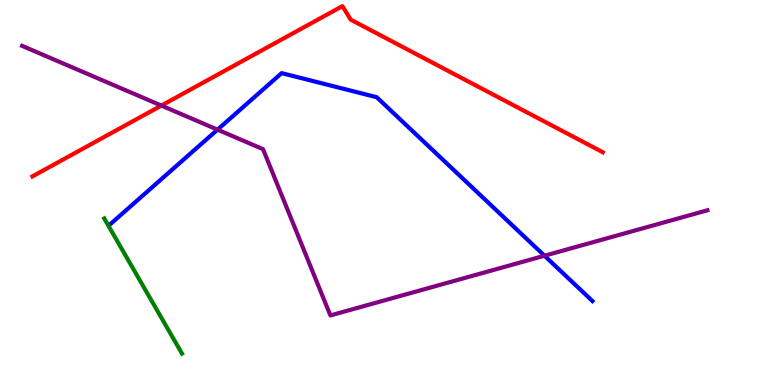[{'lines': ['blue', 'red'], 'intersections': []}, {'lines': ['green', 'red'], 'intersections': []}, {'lines': ['purple', 'red'], 'intersections': [{'x': 2.08, 'y': 7.26}]}, {'lines': ['blue', 'green'], 'intersections': []}, {'lines': ['blue', 'purple'], 'intersections': [{'x': 2.81, 'y': 6.63}, {'x': 7.03, 'y': 3.36}]}, {'lines': ['green', 'purple'], 'intersections': []}]